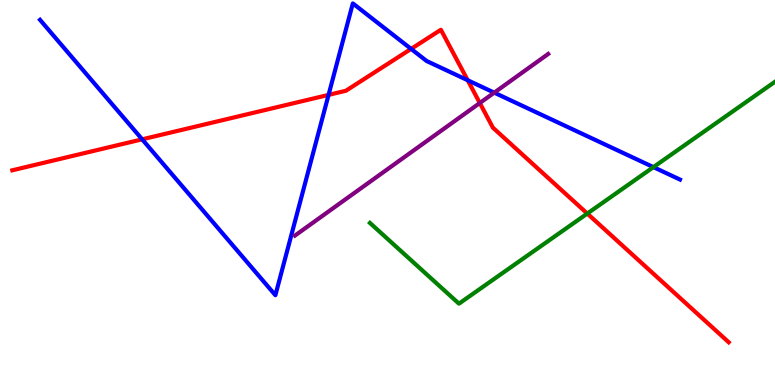[{'lines': ['blue', 'red'], 'intersections': [{'x': 1.83, 'y': 6.38}, {'x': 4.24, 'y': 7.54}, {'x': 5.3, 'y': 8.73}, {'x': 6.03, 'y': 7.92}]}, {'lines': ['green', 'red'], 'intersections': [{'x': 7.58, 'y': 4.45}]}, {'lines': ['purple', 'red'], 'intersections': [{'x': 6.19, 'y': 7.32}]}, {'lines': ['blue', 'green'], 'intersections': [{'x': 8.43, 'y': 5.66}]}, {'lines': ['blue', 'purple'], 'intersections': [{'x': 6.38, 'y': 7.59}]}, {'lines': ['green', 'purple'], 'intersections': []}]